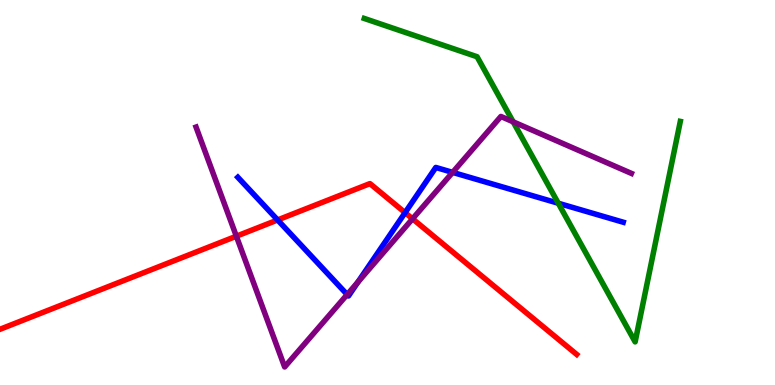[{'lines': ['blue', 'red'], 'intersections': [{'x': 3.58, 'y': 4.29}, {'x': 5.23, 'y': 4.48}]}, {'lines': ['green', 'red'], 'intersections': []}, {'lines': ['purple', 'red'], 'intersections': [{'x': 3.05, 'y': 3.86}, {'x': 5.32, 'y': 4.32}]}, {'lines': ['blue', 'green'], 'intersections': [{'x': 7.2, 'y': 4.72}]}, {'lines': ['blue', 'purple'], 'intersections': [{'x': 4.48, 'y': 2.35}, {'x': 4.62, 'y': 2.67}, {'x': 5.84, 'y': 5.52}]}, {'lines': ['green', 'purple'], 'intersections': [{'x': 6.62, 'y': 6.84}]}]